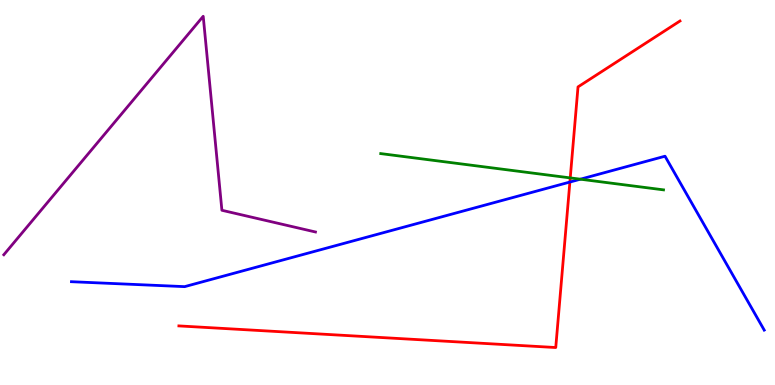[{'lines': ['blue', 'red'], 'intersections': [{'x': 7.35, 'y': 5.27}]}, {'lines': ['green', 'red'], 'intersections': [{'x': 7.36, 'y': 5.38}]}, {'lines': ['purple', 'red'], 'intersections': []}, {'lines': ['blue', 'green'], 'intersections': [{'x': 7.49, 'y': 5.35}]}, {'lines': ['blue', 'purple'], 'intersections': []}, {'lines': ['green', 'purple'], 'intersections': []}]